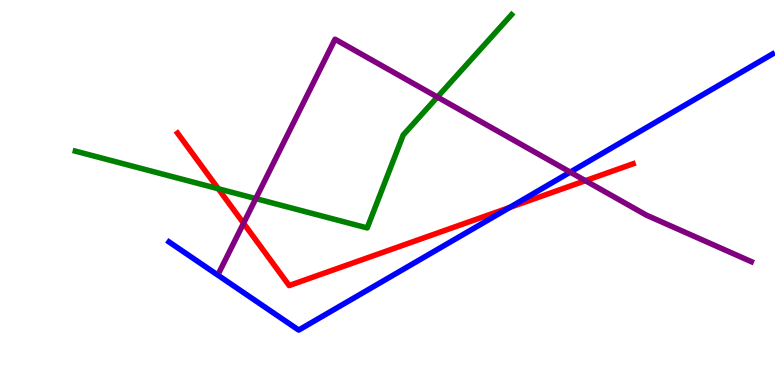[{'lines': ['blue', 'red'], 'intersections': [{'x': 6.58, 'y': 4.61}]}, {'lines': ['green', 'red'], 'intersections': [{'x': 2.82, 'y': 5.1}]}, {'lines': ['purple', 'red'], 'intersections': [{'x': 3.14, 'y': 4.2}, {'x': 7.55, 'y': 5.31}]}, {'lines': ['blue', 'green'], 'intersections': []}, {'lines': ['blue', 'purple'], 'intersections': [{'x': 7.36, 'y': 5.53}]}, {'lines': ['green', 'purple'], 'intersections': [{'x': 3.3, 'y': 4.84}, {'x': 5.64, 'y': 7.48}]}]